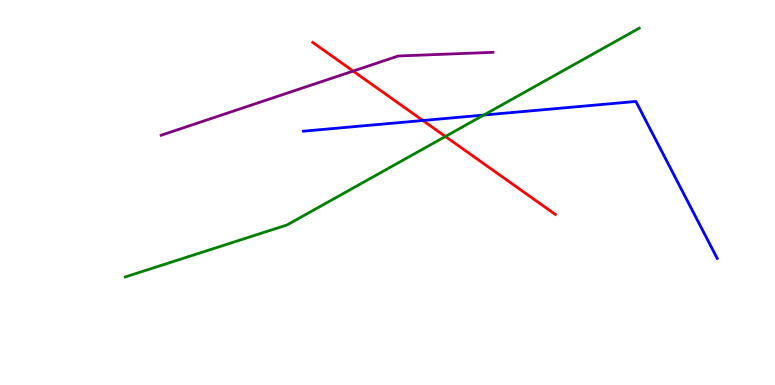[{'lines': ['blue', 'red'], 'intersections': [{'x': 5.46, 'y': 6.87}]}, {'lines': ['green', 'red'], 'intersections': [{'x': 5.75, 'y': 6.46}]}, {'lines': ['purple', 'red'], 'intersections': [{'x': 4.56, 'y': 8.15}]}, {'lines': ['blue', 'green'], 'intersections': [{'x': 6.24, 'y': 7.01}]}, {'lines': ['blue', 'purple'], 'intersections': []}, {'lines': ['green', 'purple'], 'intersections': []}]